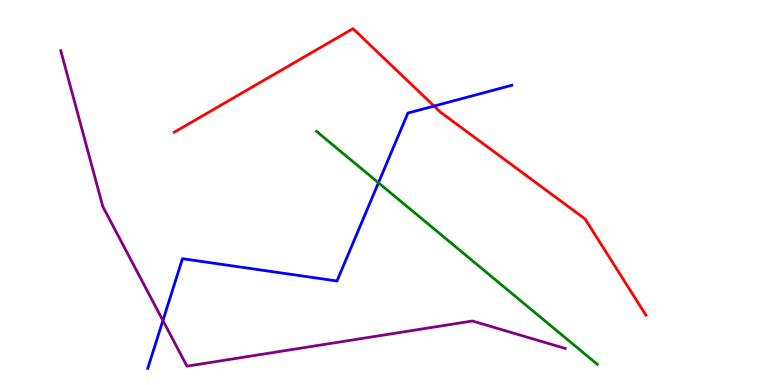[{'lines': ['blue', 'red'], 'intersections': [{'x': 5.6, 'y': 7.25}]}, {'lines': ['green', 'red'], 'intersections': []}, {'lines': ['purple', 'red'], 'intersections': []}, {'lines': ['blue', 'green'], 'intersections': [{'x': 4.88, 'y': 5.25}]}, {'lines': ['blue', 'purple'], 'intersections': [{'x': 2.1, 'y': 1.67}]}, {'lines': ['green', 'purple'], 'intersections': []}]